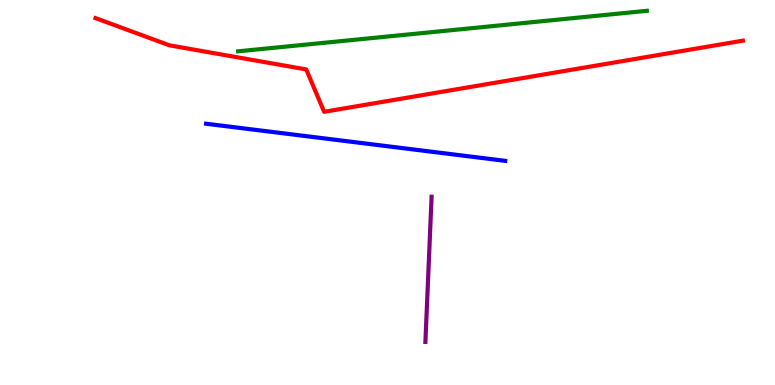[{'lines': ['blue', 'red'], 'intersections': []}, {'lines': ['green', 'red'], 'intersections': []}, {'lines': ['purple', 'red'], 'intersections': []}, {'lines': ['blue', 'green'], 'intersections': []}, {'lines': ['blue', 'purple'], 'intersections': []}, {'lines': ['green', 'purple'], 'intersections': []}]